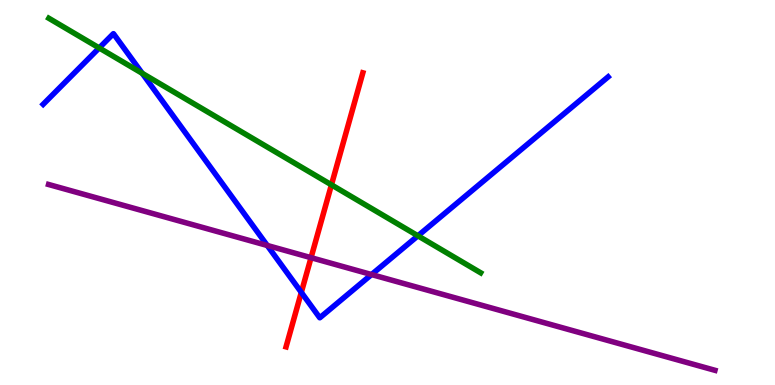[{'lines': ['blue', 'red'], 'intersections': [{'x': 3.89, 'y': 2.41}]}, {'lines': ['green', 'red'], 'intersections': [{'x': 4.28, 'y': 5.2}]}, {'lines': ['purple', 'red'], 'intersections': [{'x': 4.01, 'y': 3.31}]}, {'lines': ['blue', 'green'], 'intersections': [{'x': 1.28, 'y': 8.75}, {'x': 1.84, 'y': 8.1}, {'x': 5.39, 'y': 3.88}]}, {'lines': ['blue', 'purple'], 'intersections': [{'x': 3.45, 'y': 3.62}, {'x': 4.79, 'y': 2.87}]}, {'lines': ['green', 'purple'], 'intersections': []}]